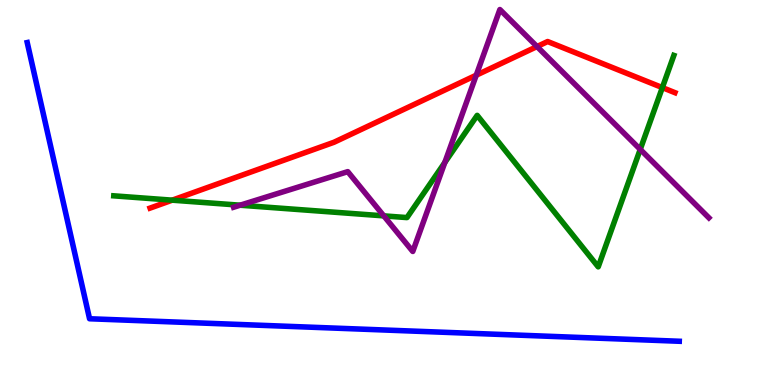[{'lines': ['blue', 'red'], 'intersections': []}, {'lines': ['green', 'red'], 'intersections': [{'x': 2.22, 'y': 4.8}, {'x': 8.55, 'y': 7.72}]}, {'lines': ['purple', 'red'], 'intersections': [{'x': 6.14, 'y': 8.05}, {'x': 6.93, 'y': 8.79}]}, {'lines': ['blue', 'green'], 'intersections': []}, {'lines': ['blue', 'purple'], 'intersections': []}, {'lines': ['green', 'purple'], 'intersections': [{'x': 3.1, 'y': 4.67}, {'x': 4.95, 'y': 4.39}, {'x': 5.74, 'y': 5.78}, {'x': 8.26, 'y': 6.12}]}]